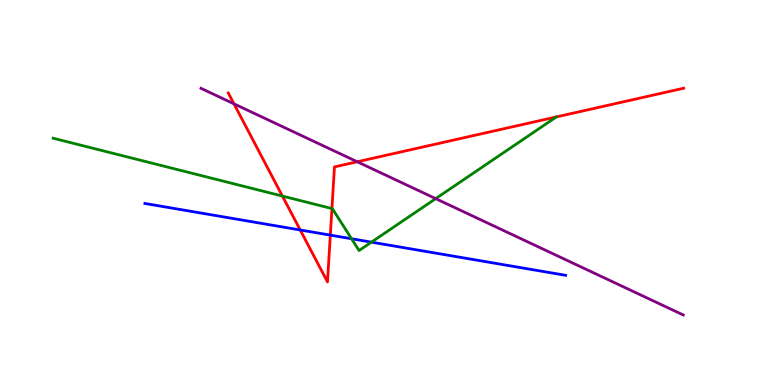[{'lines': ['blue', 'red'], 'intersections': [{'x': 3.87, 'y': 4.03}, {'x': 4.26, 'y': 3.89}]}, {'lines': ['green', 'red'], 'intersections': [{'x': 3.64, 'y': 4.91}, {'x': 4.28, 'y': 4.58}]}, {'lines': ['purple', 'red'], 'intersections': [{'x': 3.02, 'y': 7.3}, {'x': 4.61, 'y': 5.8}]}, {'lines': ['blue', 'green'], 'intersections': [{'x': 4.54, 'y': 3.8}, {'x': 4.79, 'y': 3.71}]}, {'lines': ['blue', 'purple'], 'intersections': []}, {'lines': ['green', 'purple'], 'intersections': [{'x': 5.62, 'y': 4.84}]}]